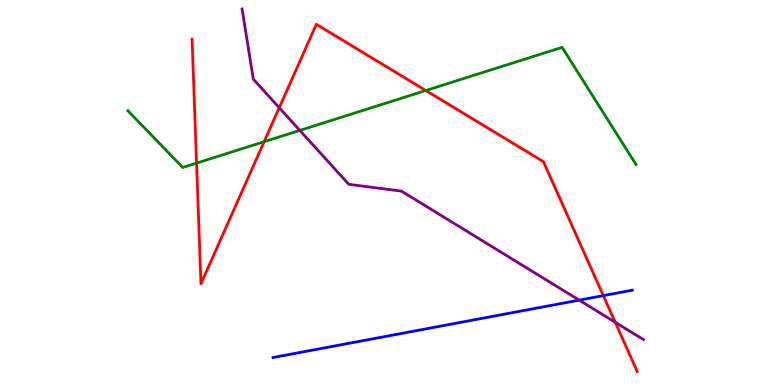[{'lines': ['blue', 'red'], 'intersections': [{'x': 7.78, 'y': 2.32}]}, {'lines': ['green', 'red'], 'intersections': [{'x': 2.54, 'y': 5.76}, {'x': 3.41, 'y': 6.32}, {'x': 5.49, 'y': 7.65}]}, {'lines': ['purple', 'red'], 'intersections': [{'x': 3.6, 'y': 7.2}, {'x': 7.94, 'y': 1.63}]}, {'lines': ['blue', 'green'], 'intersections': []}, {'lines': ['blue', 'purple'], 'intersections': [{'x': 7.47, 'y': 2.2}]}, {'lines': ['green', 'purple'], 'intersections': [{'x': 3.87, 'y': 6.61}]}]